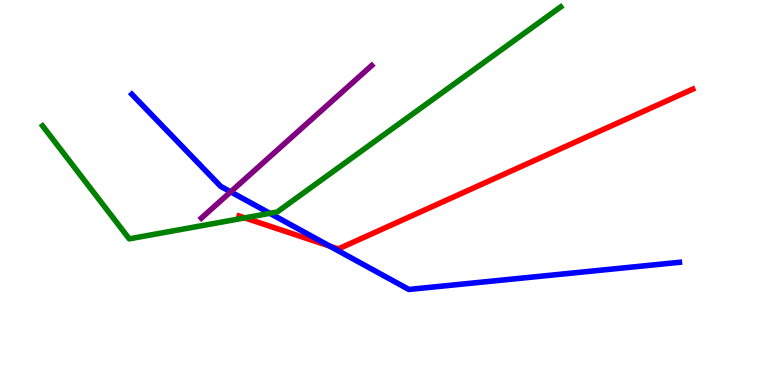[{'lines': ['blue', 'red'], 'intersections': [{'x': 4.25, 'y': 3.61}]}, {'lines': ['green', 'red'], 'intersections': [{'x': 3.16, 'y': 4.34}]}, {'lines': ['purple', 'red'], 'intersections': []}, {'lines': ['blue', 'green'], 'intersections': [{'x': 3.48, 'y': 4.46}]}, {'lines': ['blue', 'purple'], 'intersections': [{'x': 2.98, 'y': 5.02}]}, {'lines': ['green', 'purple'], 'intersections': []}]